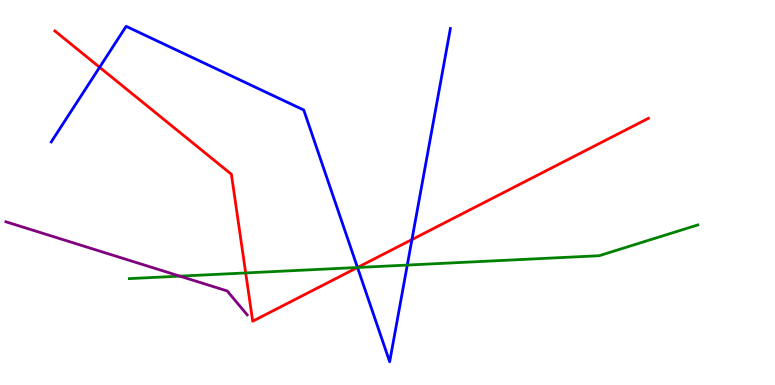[{'lines': ['blue', 'red'], 'intersections': [{'x': 1.29, 'y': 8.25}, {'x': 4.61, 'y': 3.05}, {'x': 5.32, 'y': 3.78}]}, {'lines': ['green', 'red'], 'intersections': [{'x': 3.17, 'y': 2.91}, {'x': 4.61, 'y': 3.05}]}, {'lines': ['purple', 'red'], 'intersections': []}, {'lines': ['blue', 'green'], 'intersections': [{'x': 4.61, 'y': 3.05}, {'x': 5.26, 'y': 3.12}]}, {'lines': ['blue', 'purple'], 'intersections': []}, {'lines': ['green', 'purple'], 'intersections': [{'x': 2.32, 'y': 2.83}]}]